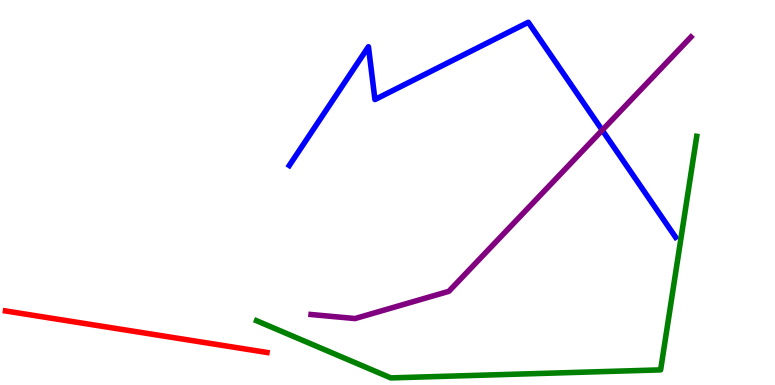[{'lines': ['blue', 'red'], 'intersections': []}, {'lines': ['green', 'red'], 'intersections': []}, {'lines': ['purple', 'red'], 'intersections': []}, {'lines': ['blue', 'green'], 'intersections': []}, {'lines': ['blue', 'purple'], 'intersections': [{'x': 7.77, 'y': 6.62}]}, {'lines': ['green', 'purple'], 'intersections': []}]